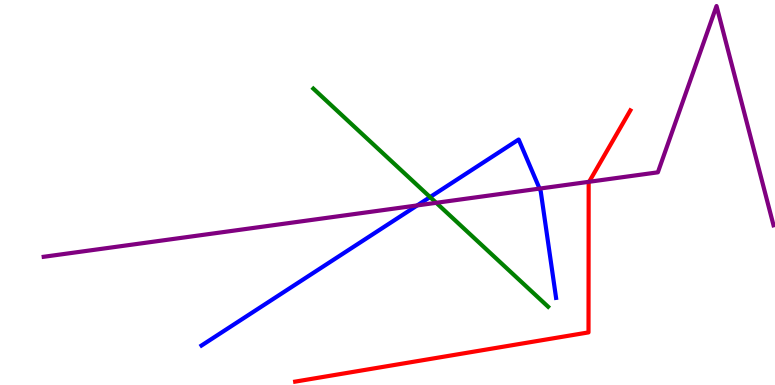[{'lines': ['blue', 'red'], 'intersections': []}, {'lines': ['green', 'red'], 'intersections': []}, {'lines': ['purple', 'red'], 'intersections': [{'x': 7.6, 'y': 5.28}]}, {'lines': ['blue', 'green'], 'intersections': [{'x': 5.55, 'y': 4.88}]}, {'lines': ['blue', 'purple'], 'intersections': [{'x': 5.38, 'y': 4.66}, {'x': 6.96, 'y': 5.1}]}, {'lines': ['green', 'purple'], 'intersections': [{'x': 5.63, 'y': 4.73}]}]